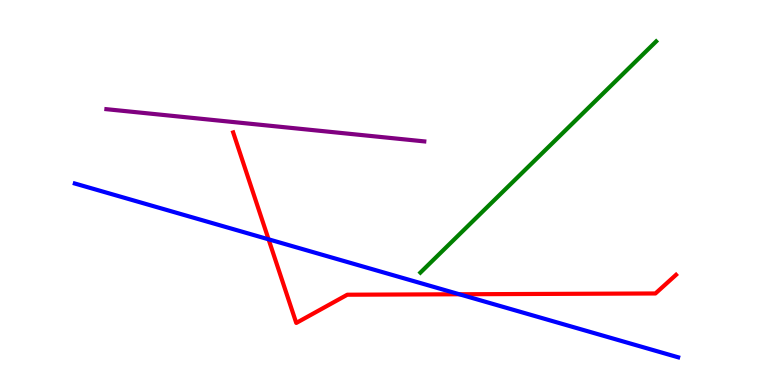[{'lines': ['blue', 'red'], 'intersections': [{'x': 3.47, 'y': 3.78}, {'x': 5.93, 'y': 2.36}]}, {'lines': ['green', 'red'], 'intersections': []}, {'lines': ['purple', 'red'], 'intersections': []}, {'lines': ['blue', 'green'], 'intersections': []}, {'lines': ['blue', 'purple'], 'intersections': []}, {'lines': ['green', 'purple'], 'intersections': []}]